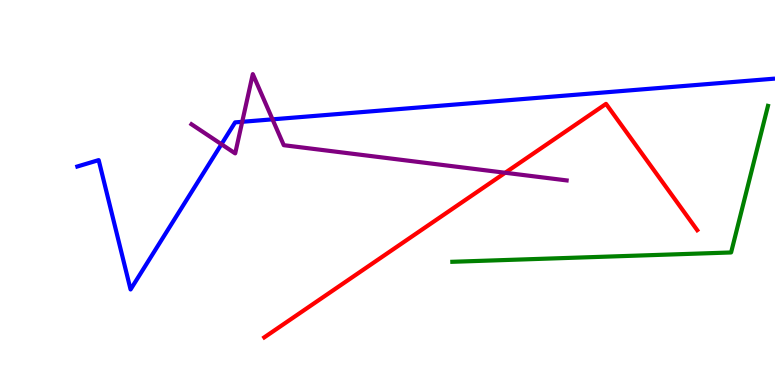[{'lines': ['blue', 'red'], 'intersections': []}, {'lines': ['green', 'red'], 'intersections': []}, {'lines': ['purple', 'red'], 'intersections': [{'x': 6.52, 'y': 5.51}]}, {'lines': ['blue', 'green'], 'intersections': []}, {'lines': ['blue', 'purple'], 'intersections': [{'x': 2.86, 'y': 6.25}, {'x': 3.13, 'y': 6.84}, {'x': 3.52, 'y': 6.9}]}, {'lines': ['green', 'purple'], 'intersections': []}]